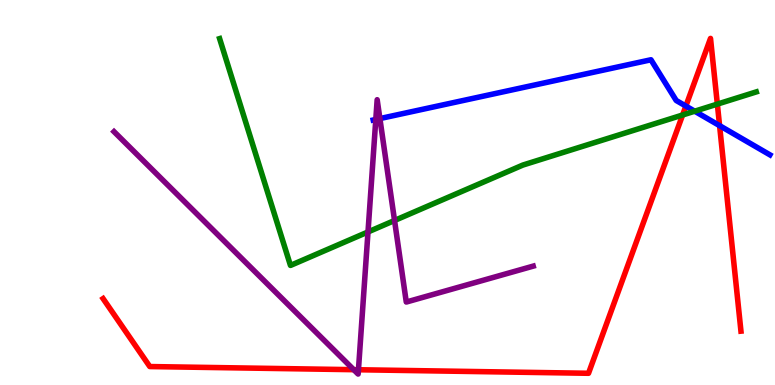[{'lines': ['blue', 'red'], 'intersections': [{'x': 8.85, 'y': 7.24}, {'x': 9.28, 'y': 6.74}]}, {'lines': ['green', 'red'], 'intersections': [{'x': 8.81, 'y': 7.01}, {'x': 9.26, 'y': 7.3}]}, {'lines': ['purple', 'red'], 'intersections': [{'x': 4.56, 'y': 0.398}, {'x': 4.63, 'y': 0.396}]}, {'lines': ['blue', 'green'], 'intersections': [{'x': 8.96, 'y': 7.11}]}, {'lines': ['blue', 'purple'], 'intersections': [{'x': 4.85, 'y': 6.9}, {'x': 4.9, 'y': 6.92}]}, {'lines': ['green', 'purple'], 'intersections': [{'x': 4.75, 'y': 3.98}, {'x': 5.09, 'y': 4.27}]}]